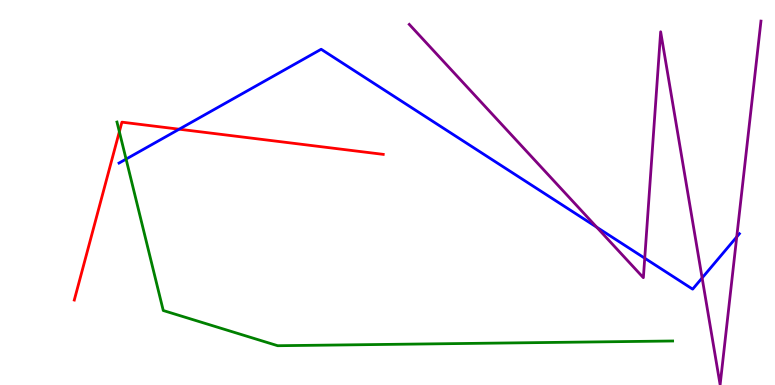[{'lines': ['blue', 'red'], 'intersections': [{'x': 2.31, 'y': 6.64}]}, {'lines': ['green', 'red'], 'intersections': [{'x': 1.54, 'y': 6.58}]}, {'lines': ['purple', 'red'], 'intersections': []}, {'lines': ['blue', 'green'], 'intersections': [{'x': 1.63, 'y': 5.87}]}, {'lines': ['blue', 'purple'], 'intersections': [{'x': 7.7, 'y': 4.1}, {'x': 8.32, 'y': 3.29}, {'x': 9.06, 'y': 2.78}, {'x': 9.51, 'y': 3.85}]}, {'lines': ['green', 'purple'], 'intersections': []}]